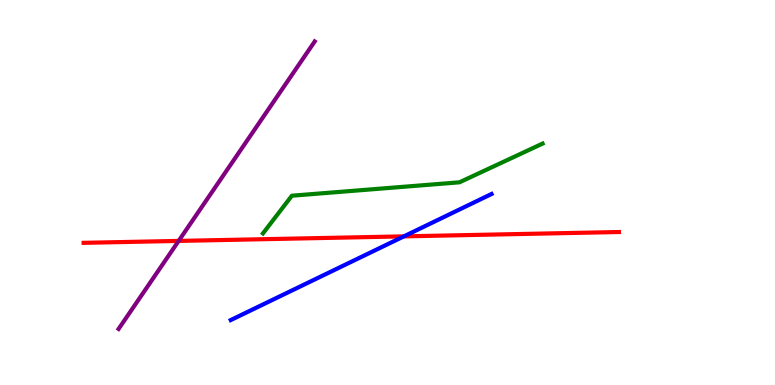[{'lines': ['blue', 'red'], 'intersections': [{'x': 5.21, 'y': 3.86}]}, {'lines': ['green', 'red'], 'intersections': []}, {'lines': ['purple', 'red'], 'intersections': [{'x': 2.31, 'y': 3.74}]}, {'lines': ['blue', 'green'], 'intersections': []}, {'lines': ['blue', 'purple'], 'intersections': []}, {'lines': ['green', 'purple'], 'intersections': []}]